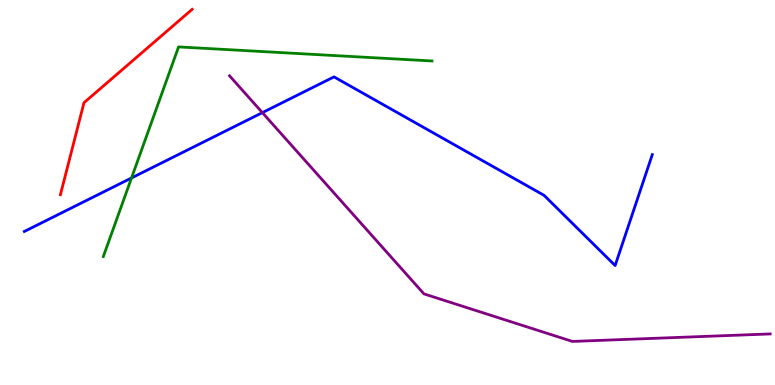[{'lines': ['blue', 'red'], 'intersections': []}, {'lines': ['green', 'red'], 'intersections': []}, {'lines': ['purple', 'red'], 'intersections': []}, {'lines': ['blue', 'green'], 'intersections': [{'x': 1.7, 'y': 5.38}]}, {'lines': ['blue', 'purple'], 'intersections': [{'x': 3.39, 'y': 7.07}]}, {'lines': ['green', 'purple'], 'intersections': []}]